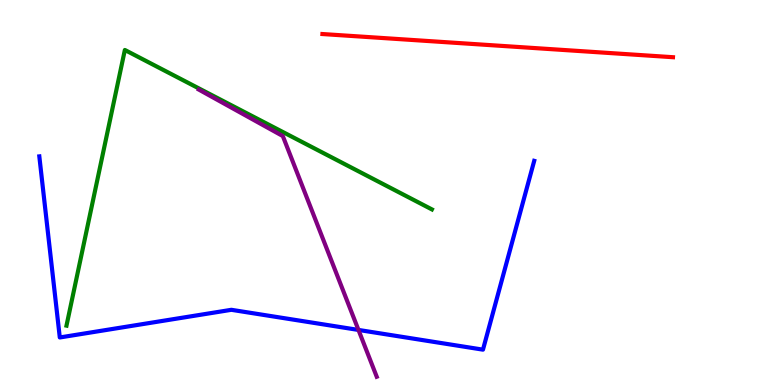[{'lines': ['blue', 'red'], 'intersections': []}, {'lines': ['green', 'red'], 'intersections': []}, {'lines': ['purple', 'red'], 'intersections': []}, {'lines': ['blue', 'green'], 'intersections': []}, {'lines': ['blue', 'purple'], 'intersections': [{'x': 4.63, 'y': 1.43}]}, {'lines': ['green', 'purple'], 'intersections': []}]